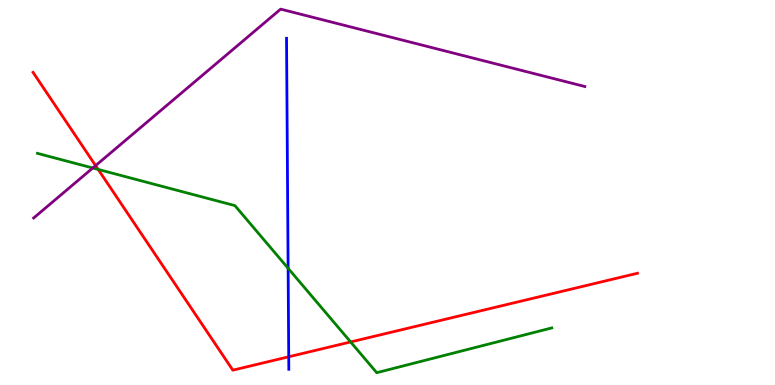[{'lines': ['blue', 'red'], 'intersections': [{'x': 3.73, 'y': 0.733}]}, {'lines': ['green', 'red'], 'intersections': [{'x': 1.27, 'y': 5.6}, {'x': 4.52, 'y': 1.12}]}, {'lines': ['purple', 'red'], 'intersections': [{'x': 1.23, 'y': 5.7}]}, {'lines': ['blue', 'green'], 'intersections': [{'x': 3.72, 'y': 3.03}]}, {'lines': ['blue', 'purple'], 'intersections': []}, {'lines': ['green', 'purple'], 'intersections': [{'x': 1.2, 'y': 5.64}]}]